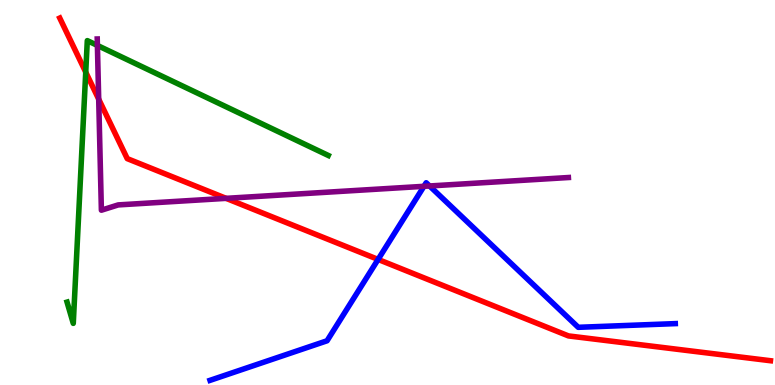[{'lines': ['blue', 'red'], 'intersections': [{'x': 4.88, 'y': 3.26}]}, {'lines': ['green', 'red'], 'intersections': [{'x': 1.11, 'y': 8.13}]}, {'lines': ['purple', 'red'], 'intersections': [{'x': 1.27, 'y': 7.42}, {'x': 2.92, 'y': 4.85}]}, {'lines': ['blue', 'green'], 'intersections': []}, {'lines': ['blue', 'purple'], 'intersections': [{'x': 5.47, 'y': 5.16}, {'x': 5.54, 'y': 5.17}]}, {'lines': ['green', 'purple'], 'intersections': [{'x': 1.26, 'y': 8.82}]}]